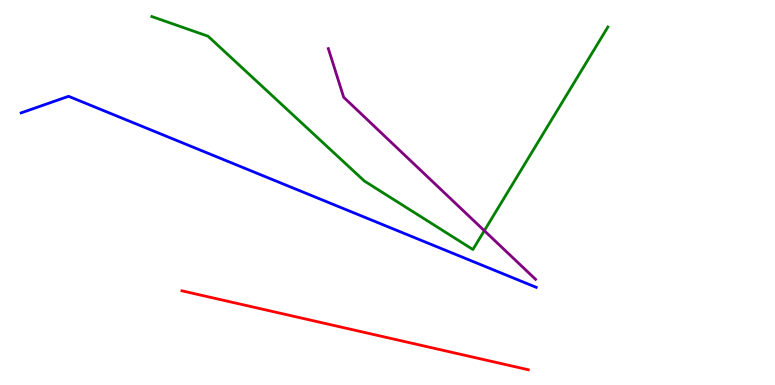[{'lines': ['blue', 'red'], 'intersections': []}, {'lines': ['green', 'red'], 'intersections': []}, {'lines': ['purple', 'red'], 'intersections': []}, {'lines': ['blue', 'green'], 'intersections': []}, {'lines': ['blue', 'purple'], 'intersections': []}, {'lines': ['green', 'purple'], 'intersections': [{'x': 6.25, 'y': 4.01}]}]